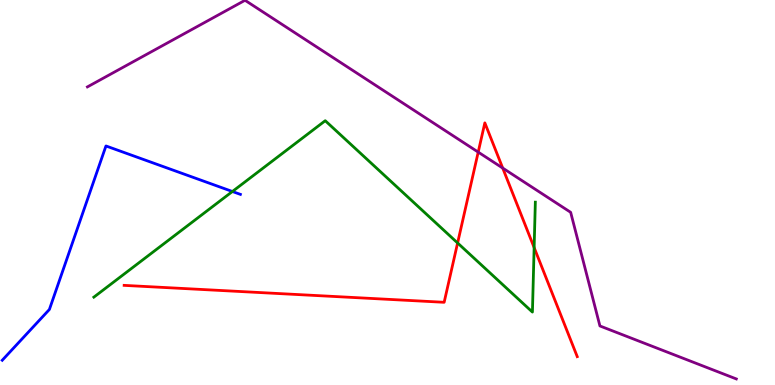[{'lines': ['blue', 'red'], 'intersections': []}, {'lines': ['green', 'red'], 'intersections': [{'x': 5.9, 'y': 3.69}, {'x': 6.89, 'y': 3.57}]}, {'lines': ['purple', 'red'], 'intersections': [{'x': 6.17, 'y': 6.05}, {'x': 6.49, 'y': 5.63}]}, {'lines': ['blue', 'green'], 'intersections': [{'x': 3.0, 'y': 5.03}]}, {'lines': ['blue', 'purple'], 'intersections': []}, {'lines': ['green', 'purple'], 'intersections': []}]